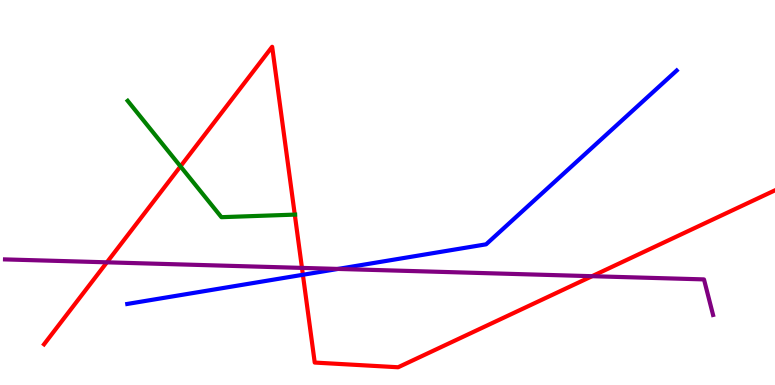[{'lines': ['blue', 'red'], 'intersections': [{'x': 3.91, 'y': 2.86}]}, {'lines': ['green', 'red'], 'intersections': [{'x': 2.33, 'y': 5.68}, {'x': 3.8, 'y': 4.43}]}, {'lines': ['purple', 'red'], 'intersections': [{'x': 1.38, 'y': 3.19}, {'x': 3.9, 'y': 3.04}, {'x': 7.64, 'y': 2.83}]}, {'lines': ['blue', 'green'], 'intersections': []}, {'lines': ['blue', 'purple'], 'intersections': [{'x': 4.36, 'y': 3.01}]}, {'lines': ['green', 'purple'], 'intersections': []}]